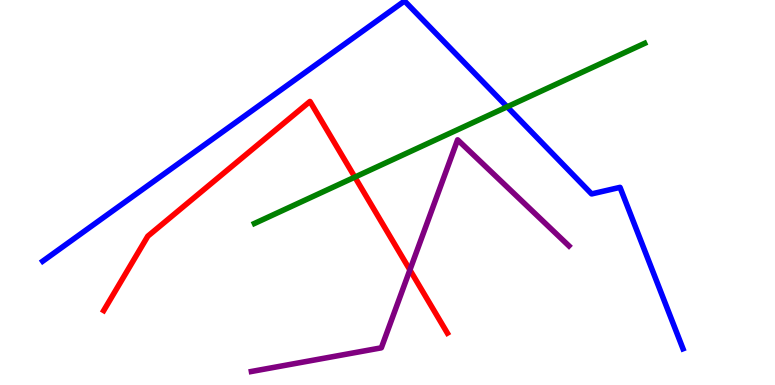[{'lines': ['blue', 'red'], 'intersections': []}, {'lines': ['green', 'red'], 'intersections': [{'x': 4.58, 'y': 5.4}]}, {'lines': ['purple', 'red'], 'intersections': [{'x': 5.29, 'y': 2.99}]}, {'lines': ['blue', 'green'], 'intersections': [{'x': 6.54, 'y': 7.23}]}, {'lines': ['blue', 'purple'], 'intersections': []}, {'lines': ['green', 'purple'], 'intersections': []}]